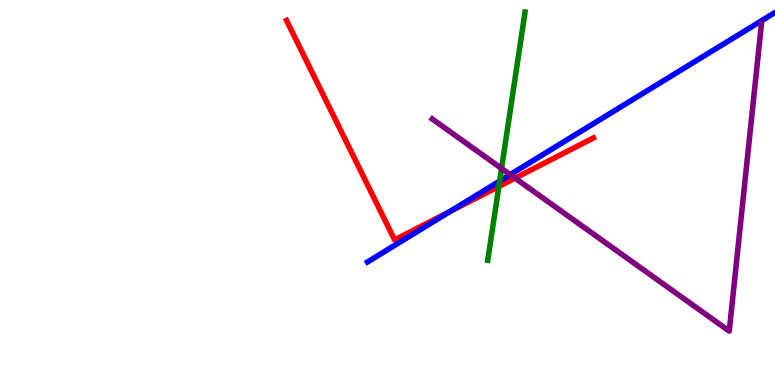[{'lines': ['blue', 'red'], 'intersections': [{'x': 5.8, 'y': 4.51}]}, {'lines': ['green', 'red'], 'intersections': [{'x': 6.44, 'y': 5.16}]}, {'lines': ['purple', 'red'], 'intersections': [{'x': 6.65, 'y': 5.37}]}, {'lines': ['blue', 'green'], 'intersections': [{'x': 6.45, 'y': 5.3}]}, {'lines': ['blue', 'purple'], 'intersections': [{'x': 6.58, 'y': 5.46}]}, {'lines': ['green', 'purple'], 'intersections': [{'x': 6.47, 'y': 5.62}]}]